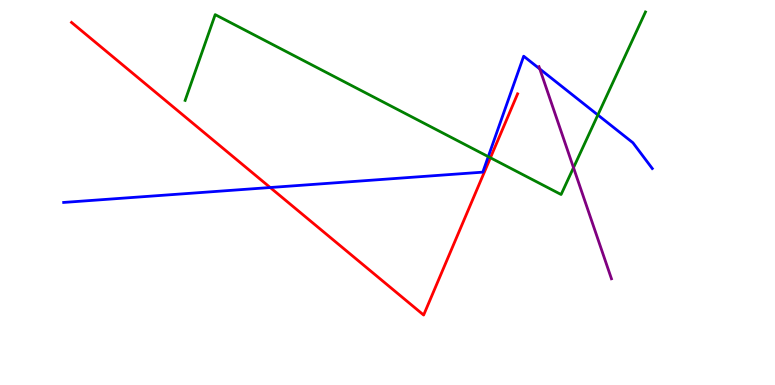[{'lines': ['blue', 'red'], 'intersections': [{'x': 3.49, 'y': 5.13}]}, {'lines': ['green', 'red'], 'intersections': [{'x': 6.33, 'y': 5.9}]}, {'lines': ['purple', 'red'], 'intersections': []}, {'lines': ['blue', 'green'], 'intersections': [{'x': 6.3, 'y': 5.93}, {'x': 7.71, 'y': 7.01}]}, {'lines': ['blue', 'purple'], 'intersections': [{'x': 6.96, 'y': 8.21}]}, {'lines': ['green', 'purple'], 'intersections': [{'x': 7.4, 'y': 5.65}]}]